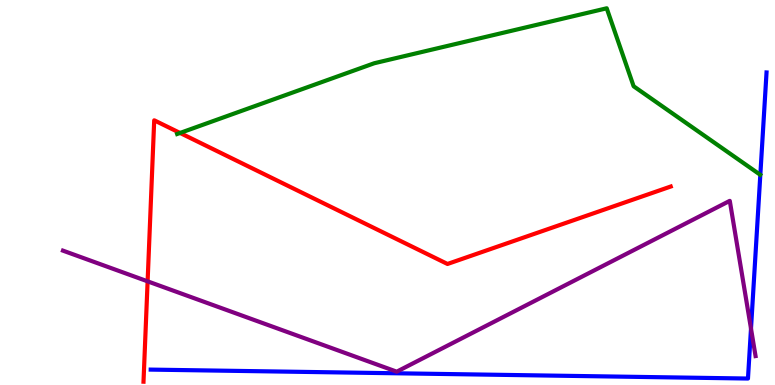[{'lines': ['blue', 'red'], 'intersections': []}, {'lines': ['green', 'red'], 'intersections': [{'x': 2.32, 'y': 6.55}]}, {'lines': ['purple', 'red'], 'intersections': [{'x': 1.9, 'y': 2.69}]}, {'lines': ['blue', 'green'], 'intersections': []}, {'lines': ['blue', 'purple'], 'intersections': [{'x': 9.69, 'y': 1.46}]}, {'lines': ['green', 'purple'], 'intersections': []}]